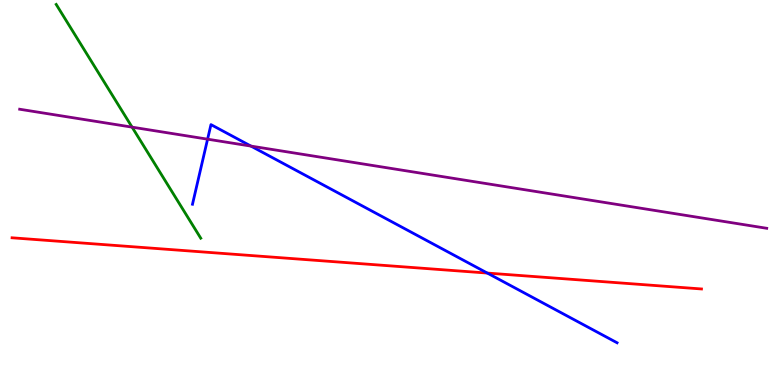[{'lines': ['blue', 'red'], 'intersections': [{'x': 6.29, 'y': 2.91}]}, {'lines': ['green', 'red'], 'intersections': []}, {'lines': ['purple', 'red'], 'intersections': []}, {'lines': ['blue', 'green'], 'intersections': []}, {'lines': ['blue', 'purple'], 'intersections': [{'x': 2.68, 'y': 6.38}, {'x': 3.24, 'y': 6.21}]}, {'lines': ['green', 'purple'], 'intersections': [{'x': 1.7, 'y': 6.7}]}]